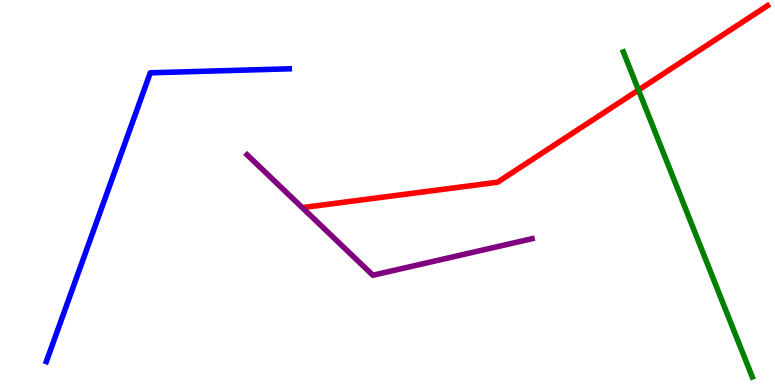[{'lines': ['blue', 'red'], 'intersections': []}, {'lines': ['green', 'red'], 'intersections': [{'x': 8.24, 'y': 7.66}]}, {'lines': ['purple', 'red'], 'intersections': []}, {'lines': ['blue', 'green'], 'intersections': []}, {'lines': ['blue', 'purple'], 'intersections': []}, {'lines': ['green', 'purple'], 'intersections': []}]